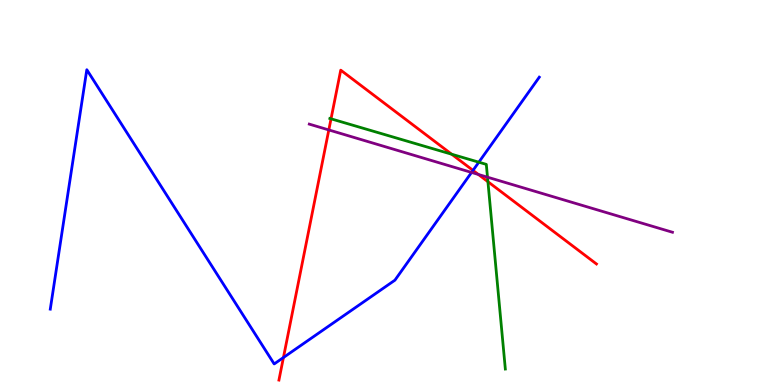[{'lines': ['blue', 'red'], 'intersections': [{'x': 3.66, 'y': 0.714}, {'x': 6.1, 'y': 5.57}]}, {'lines': ['green', 'red'], 'intersections': [{'x': 4.27, 'y': 6.91}, {'x': 5.83, 'y': 5.99}, {'x': 6.3, 'y': 5.28}]}, {'lines': ['purple', 'red'], 'intersections': [{'x': 4.24, 'y': 6.63}, {'x': 6.17, 'y': 5.47}]}, {'lines': ['blue', 'green'], 'intersections': [{'x': 6.18, 'y': 5.79}]}, {'lines': ['blue', 'purple'], 'intersections': [{'x': 6.08, 'y': 5.52}]}, {'lines': ['green', 'purple'], 'intersections': [{'x': 6.29, 'y': 5.4}]}]